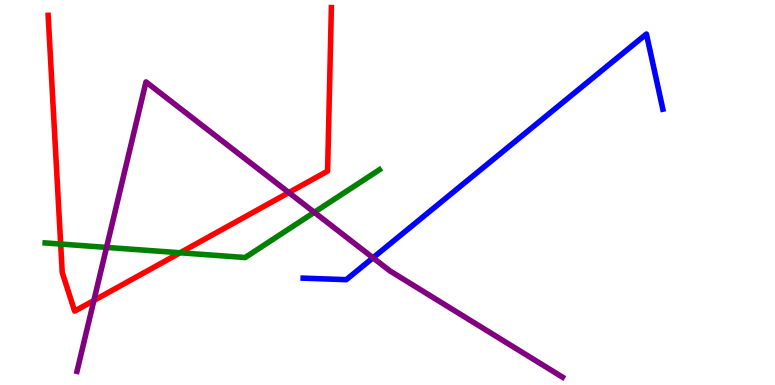[{'lines': ['blue', 'red'], 'intersections': []}, {'lines': ['green', 'red'], 'intersections': [{'x': 0.783, 'y': 3.66}, {'x': 2.32, 'y': 3.43}]}, {'lines': ['purple', 'red'], 'intersections': [{'x': 1.21, 'y': 2.2}, {'x': 3.73, 'y': 5.0}]}, {'lines': ['blue', 'green'], 'intersections': []}, {'lines': ['blue', 'purple'], 'intersections': [{'x': 4.81, 'y': 3.3}]}, {'lines': ['green', 'purple'], 'intersections': [{'x': 1.37, 'y': 3.57}, {'x': 4.06, 'y': 4.49}]}]